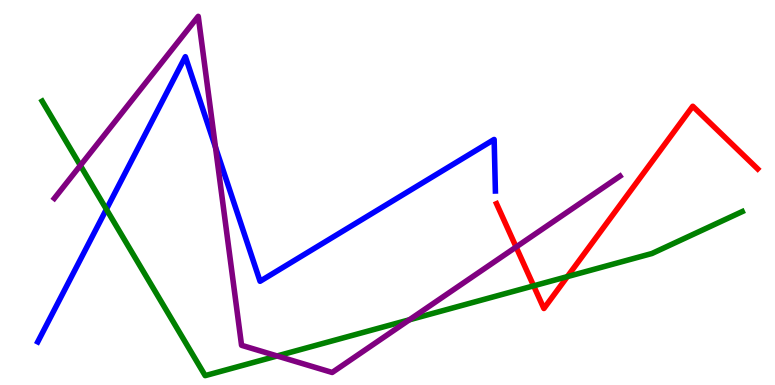[{'lines': ['blue', 'red'], 'intersections': []}, {'lines': ['green', 'red'], 'intersections': [{'x': 6.89, 'y': 2.58}, {'x': 7.32, 'y': 2.82}]}, {'lines': ['purple', 'red'], 'intersections': [{'x': 6.66, 'y': 3.58}]}, {'lines': ['blue', 'green'], 'intersections': [{'x': 1.37, 'y': 4.56}]}, {'lines': ['blue', 'purple'], 'intersections': [{'x': 2.78, 'y': 6.18}]}, {'lines': ['green', 'purple'], 'intersections': [{'x': 1.04, 'y': 5.7}, {'x': 3.58, 'y': 0.754}, {'x': 5.28, 'y': 1.69}]}]